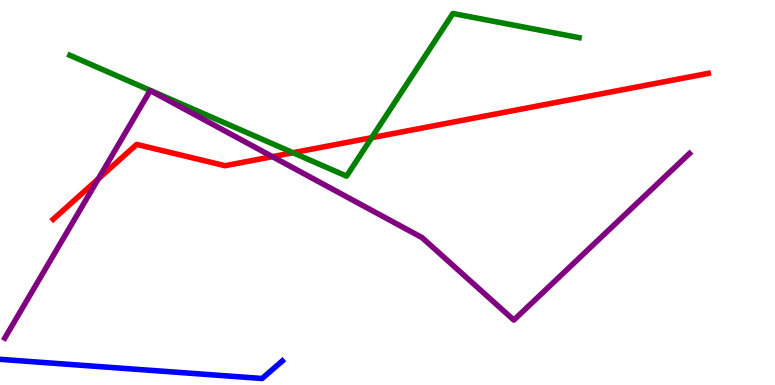[{'lines': ['blue', 'red'], 'intersections': []}, {'lines': ['green', 'red'], 'intersections': [{'x': 3.78, 'y': 6.03}, {'x': 4.8, 'y': 6.42}]}, {'lines': ['purple', 'red'], 'intersections': [{'x': 1.27, 'y': 5.35}, {'x': 3.52, 'y': 5.93}]}, {'lines': ['blue', 'green'], 'intersections': []}, {'lines': ['blue', 'purple'], 'intersections': []}, {'lines': ['green', 'purple'], 'intersections': []}]